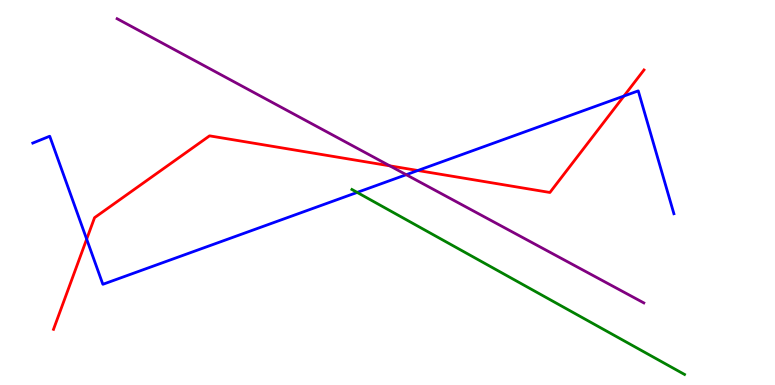[{'lines': ['blue', 'red'], 'intersections': [{'x': 1.12, 'y': 3.79}, {'x': 5.39, 'y': 5.57}, {'x': 8.05, 'y': 7.51}]}, {'lines': ['green', 'red'], 'intersections': []}, {'lines': ['purple', 'red'], 'intersections': [{'x': 5.03, 'y': 5.69}]}, {'lines': ['blue', 'green'], 'intersections': [{'x': 4.61, 'y': 5.0}]}, {'lines': ['blue', 'purple'], 'intersections': [{'x': 5.24, 'y': 5.46}]}, {'lines': ['green', 'purple'], 'intersections': []}]